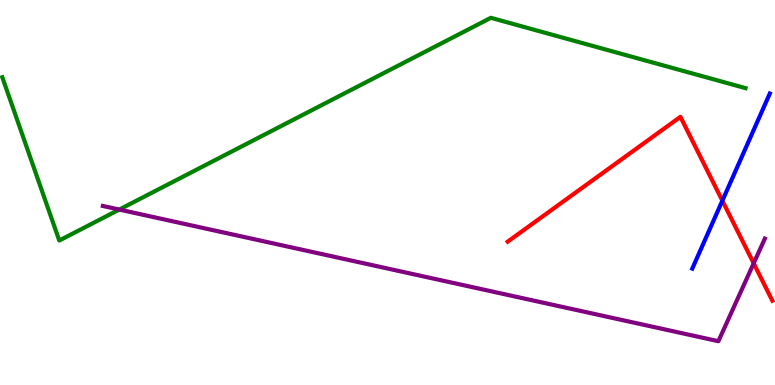[{'lines': ['blue', 'red'], 'intersections': [{'x': 9.32, 'y': 4.79}]}, {'lines': ['green', 'red'], 'intersections': []}, {'lines': ['purple', 'red'], 'intersections': [{'x': 9.72, 'y': 3.16}]}, {'lines': ['blue', 'green'], 'intersections': []}, {'lines': ['blue', 'purple'], 'intersections': []}, {'lines': ['green', 'purple'], 'intersections': [{'x': 1.54, 'y': 4.56}]}]